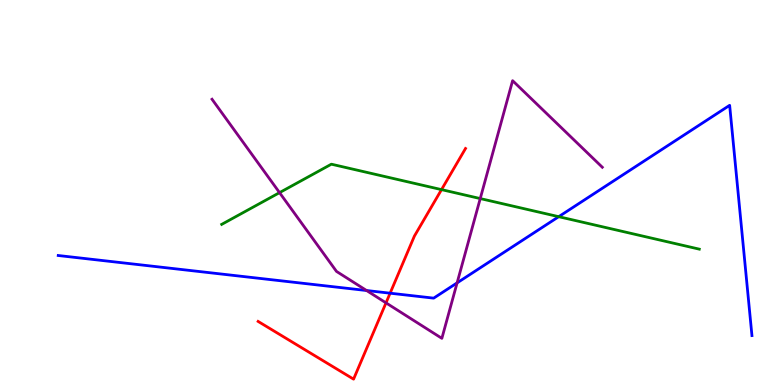[{'lines': ['blue', 'red'], 'intersections': [{'x': 5.03, 'y': 2.38}]}, {'lines': ['green', 'red'], 'intersections': [{'x': 5.7, 'y': 5.07}]}, {'lines': ['purple', 'red'], 'intersections': [{'x': 4.98, 'y': 2.13}]}, {'lines': ['blue', 'green'], 'intersections': [{'x': 7.21, 'y': 4.37}]}, {'lines': ['blue', 'purple'], 'intersections': [{'x': 4.73, 'y': 2.45}, {'x': 5.9, 'y': 2.65}]}, {'lines': ['green', 'purple'], 'intersections': [{'x': 3.61, 'y': 5.0}, {'x': 6.2, 'y': 4.84}]}]